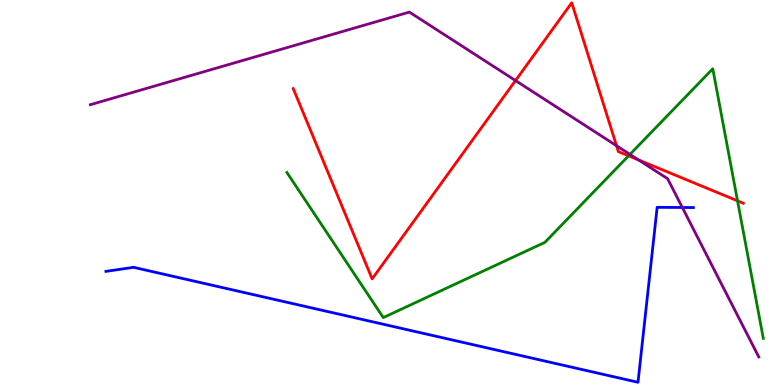[{'lines': ['blue', 'red'], 'intersections': []}, {'lines': ['green', 'red'], 'intersections': [{'x': 8.11, 'y': 5.95}, {'x': 9.52, 'y': 4.78}]}, {'lines': ['purple', 'red'], 'intersections': [{'x': 6.65, 'y': 7.91}, {'x': 7.96, 'y': 6.21}, {'x': 8.24, 'y': 5.85}]}, {'lines': ['blue', 'green'], 'intersections': []}, {'lines': ['blue', 'purple'], 'intersections': [{'x': 8.8, 'y': 4.61}]}, {'lines': ['green', 'purple'], 'intersections': [{'x': 8.13, 'y': 5.99}]}]